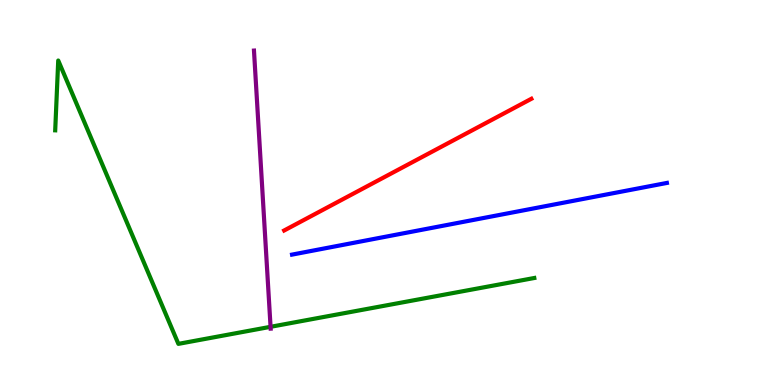[{'lines': ['blue', 'red'], 'intersections': []}, {'lines': ['green', 'red'], 'intersections': []}, {'lines': ['purple', 'red'], 'intersections': []}, {'lines': ['blue', 'green'], 'intersections': []}, {'lines': ['blue', 'purple'], 'intersections': []}, {'lines': ['green', 'purple'], 'intersections': [{'x': 3.49, 'y': 1.51}]}]